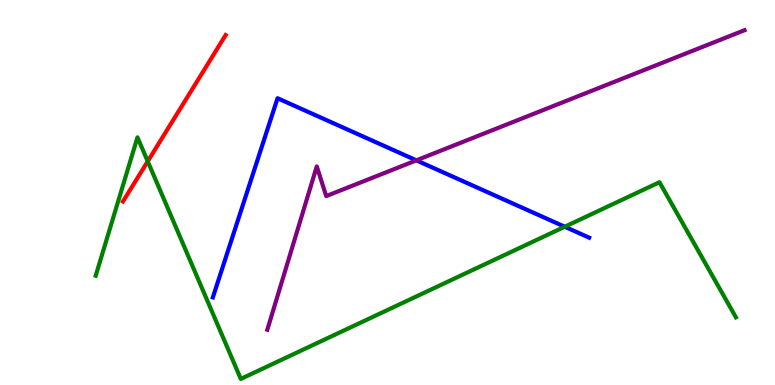[{'lines': ['blue', 'red'], 'intersections': []}, {'lines': ['green', 'red'], 'intersections': [{'x': 1.91, 'y': 5.81}]}, {'lines': ['purple', 'red'], 'intersections': []}, {'lines': ['blue', 'green'], 'intersections': [{'x': 7.29, 'y': 4.11}]}, {'lines': ['blue', 'purple'], 'intersections': [{'x': 5.37, 'y': 5.84}]}, {'lines': ['green', 'purple'], 'intersections': []}]